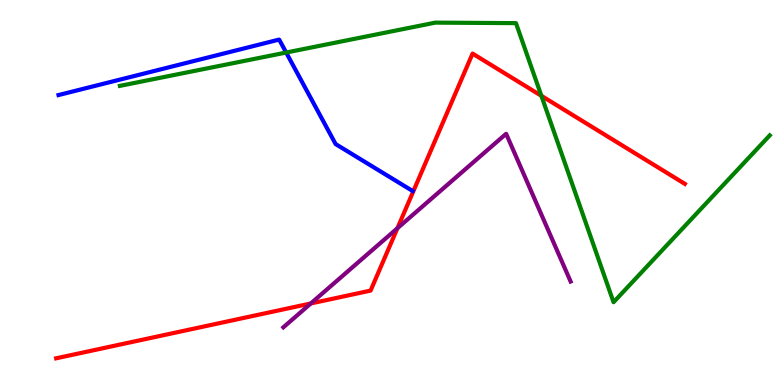[{'lines': ['blue', 'red'], 'intersections': []}, {'lines': ['green', 'red'], 'intersections': [{'x': 6.99, 'y': 7.51}]}, {'lines': ['purple', 'red'], 'intersections': [{'x': 4.01, 'y': 2.12}, {'x': 5.13, 'y': 4.07}]}, {'lines': ['blue', 'green'], 'intersections': [{'x': 3.69, 'y': 8.64}]}, {'lines': ['blue', 'purple'], 'intersections': []}, {'lines': ['green', 'purple'], 'intersections': []}]